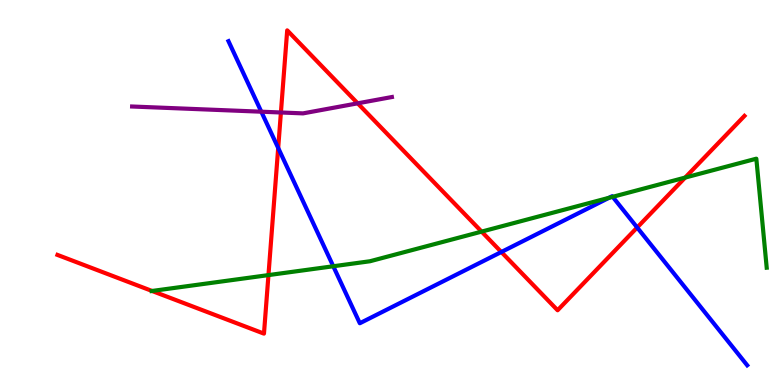[{'lines': ['blue', 'red'], 'intersections': [{'x': 3.59, 'y': 6.16}, {'x': 6.47, 'y': 3.45}, {'x': 8.22, 'y': 4.09}]}, {'lines': ['green', 'red'], 'intersections': [{'x': 1.96, 'y': 2.44}, {'x': 3.46, 'y': 2.85}, {'x': 6.21, 'y': 3.98}, {'x': 8.84, 'y': 5.39}]}, {'lines': ['purple', 'red'], 'intersections': [{'x': 3.62, 'y': 7.08}, {'x': 4.62, 'y': 7.32}]}, {'lines': ['blue', 'green'], 'intersections': [{'x': 4.3, 'y': 3.08}, {'x': 7.86, 'y': 4.86}, {'x': 7.91, 'y': 4.89}]}, {'lines': ['blue', 'purple'], 'intersections': [{'x': 3.37, 'y': 7.1}]}, {'lines': ['green', 'purple'], 'intersections': []}]